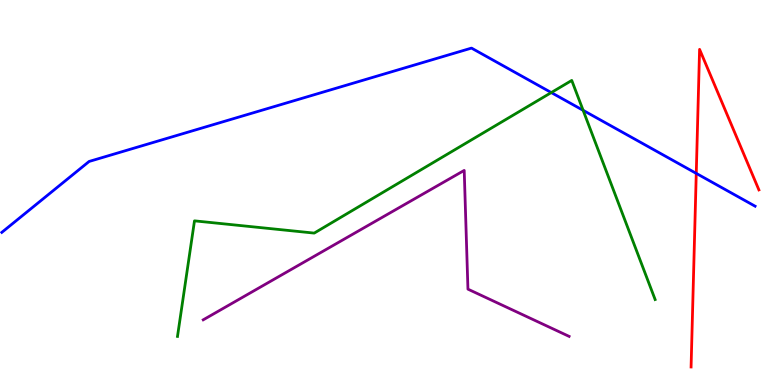[{'lines': ['blue', 'red'], 'intersections': [{'x': 8.98, 'y': 5.5}]}, {'lines': ['green', 'red'], 'intersections': []}, {'lines': ['purple', 'red'], 'intersections': []}, {'lines': ['blue', 'green'], 'intersections': [{'x': 7.11, 'y': 7.6}, {'x': 7.52, 'y': 7.13}]}, {'lines': ['blue', 'purple'], 'intersections': []}, {'lines': ['green', 'purple'], 'intersections': []}]